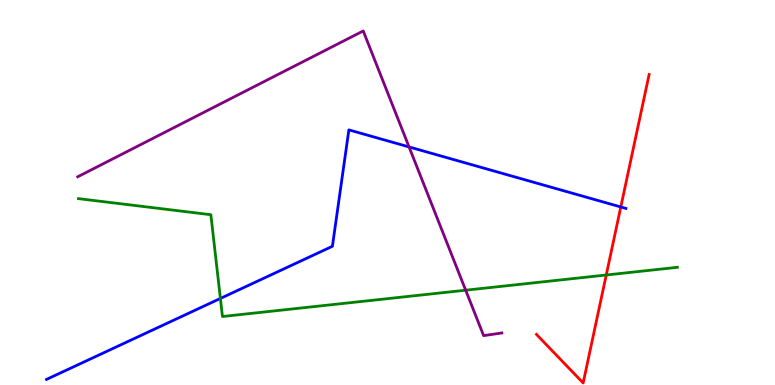[{'lines': ['blue', 'red'], 'intersections': [{'x': 8.01, 'y': 4.62}]}, {'lines': ['green', 'red'], 'intersections': [{'x': 7.82, 'y': 2.86}]}, {'lines': ['purple', 'red'], 'intersections': []}, {'lines': ['blue', 'green'], 'intersections': [{'x': 2.84, 'y': 2.25}]}, {'lines': ['blue', 'purple'], 'intersections': [{'x': 5.28, 'y': 6.18}]}, {'lines': ['green', 'purple'], 'intersections': [{'x': 6.01, 'y': 2.46}]}]